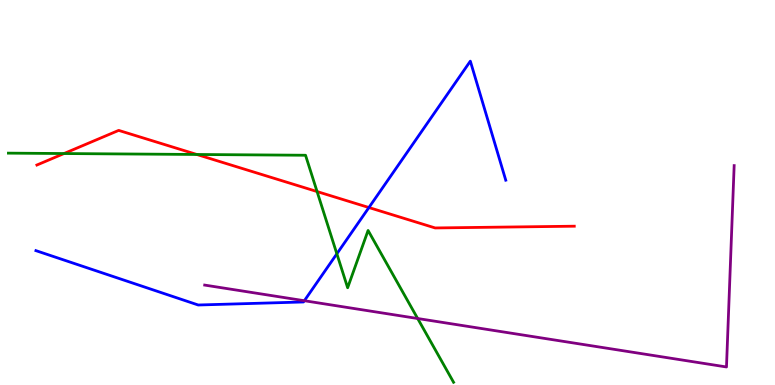[{'lines': ['blue', 'red'], 'intersections': [{'x': 4.76, 'y': 4.61}]}, {'lines': ['green', 'red'], 'intersections': [{'x': 0.826, 'y': 6.01}, {'x': 2.54, 'y': 5.99}, {'x': 4.09, 'y': 5.02}]}, {'lines': ['purple', 'red'], 'intersections': []}, {'lines': ['blue', 'green'], 'intersections': [{'x': 4.35, 'y': 3.41}]}, {'lines': ['blue', 'purple'], 'intersections': [{'x': 3.93, 'y': 2.19}]}, {'lines': ['green', 'purple'], 'intersections': [{'x': 5.39, 'y': 1.73}]}]